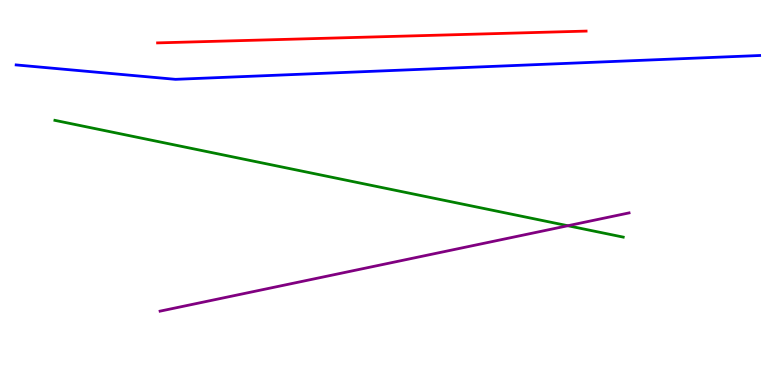[{'lines': ['blue', 'red'], 'intersections': []}, {'lines': ['green', 'red'], 'intersections': []}, {'lines': ['purple', 'red'], 'intersections': []}, {'lines': ['blue', 'green'], 'intersections': []}, {'lines': ['blue', 'purple'], 'intersections': []}, {'lines': ['green', 'purple'], 'intersections': [{'x': 7.33, 'y': 4.14}]}]